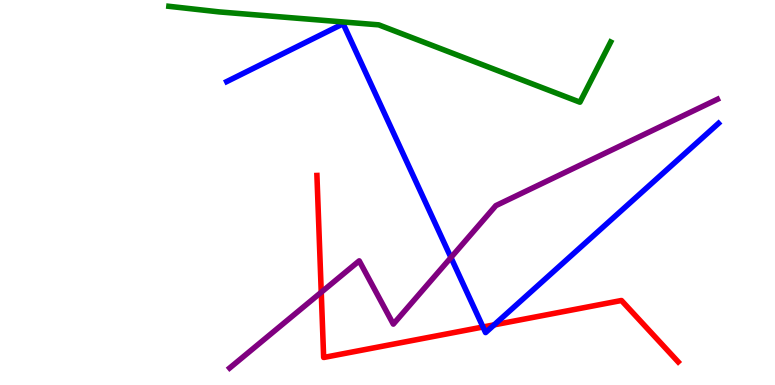[{'lines': ['blue', 'red'], 'intersections': [{'x': 6.23, 'y': 1.51}, {'x': 6.38, 'y': 1.56}]}, {'lines': ['green', 'red'], 'intersections': []}, {'lines': ['purple', 'red'], 'intersections': [{'x': 4.15, 'y': 2.41}]}, {'lines': ['blue', 'green'], 'intersections': []}, {'lines': ['blue', 'purple'], 'intersections': [{'x': 5.82, 'y': 3.31}]}, {'lines': ['green', 'purple'], 'intersections': []}]